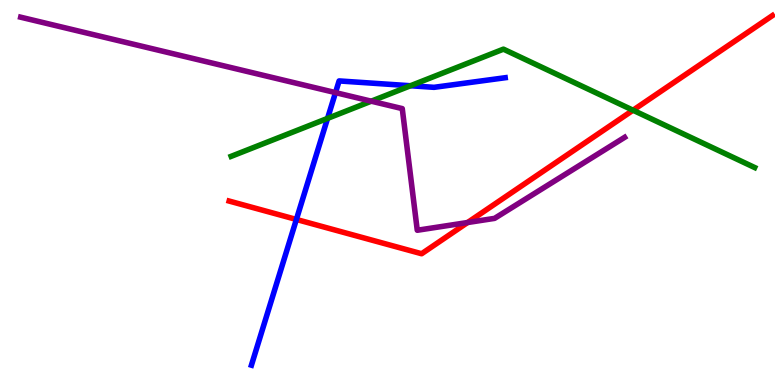[{'lines': ['blue', 'red'], 'intersections': [{'x': 3.82, 'y': 4.3}]}, {'lines': ['green', 'red'], 'intersections': [{'x': 8.17, 'y': 7.14}]}, {'lines': ['purple', 'red'], 'intersections': [{'x': 6.03, 'y': 4.22}]}, {'lines': ['blue', 'green'], 'intersections': [{'x': 4.23, 'y': 6.92}, {'x': 5.3, 'y': 7.77}]}, {'lines': ['blue', 'purple'], 'intersections': [{'x': 4.33, 'y': 7.59}]}, {'lines': ['green', 'purple'], 'intersections': [{'x': 4.79, 'y': 7.37}]}]